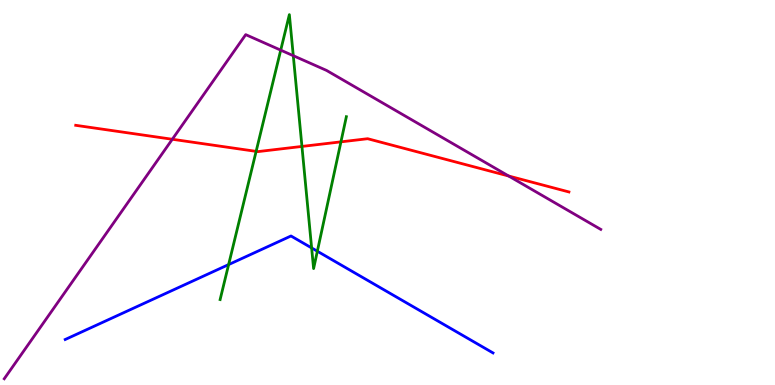[{'lines': ['blue', 'red'], 'intersections': []}, {'lines': ['green', 'red'], 'intersections': [{'x': 3.3, 'y': 6.07}, {'x': 3.9, 'y': 6.2}, {'x': 4.4, 'y': 6.32}]}, {'lines': ['purple', 'red'], 'intersections': [{'x': 2.22, 'y': 6.38}, {'x': 6.56, 'y': 5.43}]}, {'lines': ['blue', 'green'], 'intersections': [{'x': 2.95, 'y': 3.13}, {'x': 4.02, 'y': 3.56}, {'x': 4.09, 'y': 3.47}]}, {'lines': ['blue', 'purple'], 'intersections': []}, {'lines': ['green', 'purple'], 'intersections': [{'x': 3.62, 'y': 8.7}, {'x': 3.78, 'y': 8.55}]}]